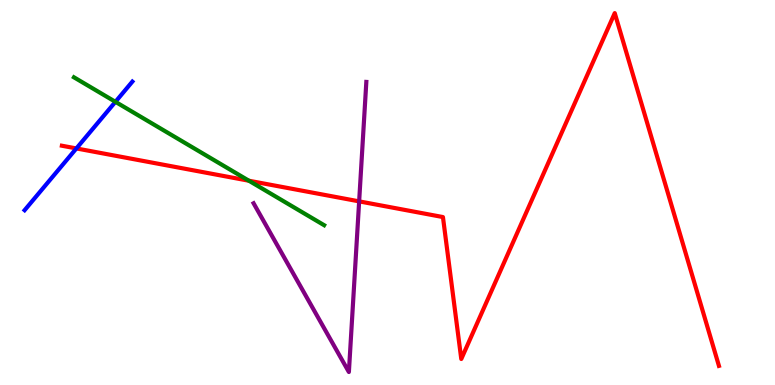[{'lines': ['blue', 'red'], 'intersections': [{'x': 0.985, 'y': 6.14}]}, {'lines': ['green', 'red'], 'intersections': [{'x': 3.21, 'y': 5.31}]}, {'lines': ['purple', 'red'], 'intersections': [{'x': 4.63, 'y': 4.77}]}, {'lines': ['blue', 'green'], 'intersections': [{'x': 1.49, 'y': 7.36}]}, {'lines': ['blue', 'purple'], 'intersections': []}, {'lines': ['green', 'purple'], 'intersections': []}]